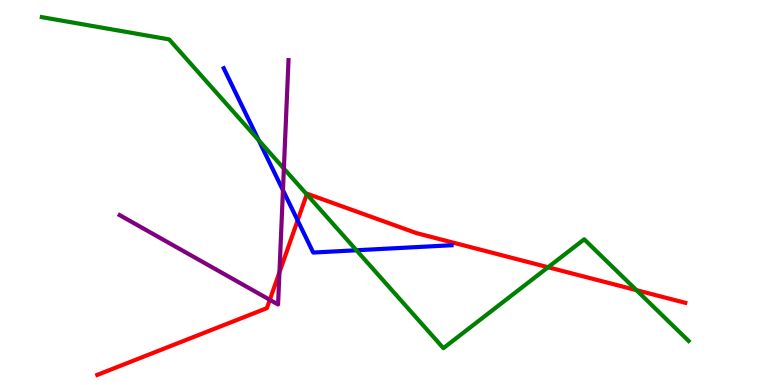[{'lines': ['blue', 'red'], 'intersections': [{'x': 3.84, 'y': 4.27}]}, {'lines': ['green', 'red'], 'intersections': [{'x': 3.96, 'y': 4.95}, {'x': 7.07, 'y': 3.06}, {'x': 8.21, 'y': 2.46}]}, {'lines': ['purple', 'red'], 'intersections': [{'x': 3.48, 'y': 2.21}, {'x': 3.61, 'y': 2.93}]}, {'lines': ['blue', 'green'], 'intersections': [{'x': 3.34, 'y': 6.36}, {'x': 4.6, 'y': 3.5}]}, {'lines': ['blue', 'purple'], 'intersections': [{'x': 3.65, 'y': 5.06}]}, {'lines': ['green', 'purple'], 'intersections': [{'x': 3.66, 'y': 5.62}]}]